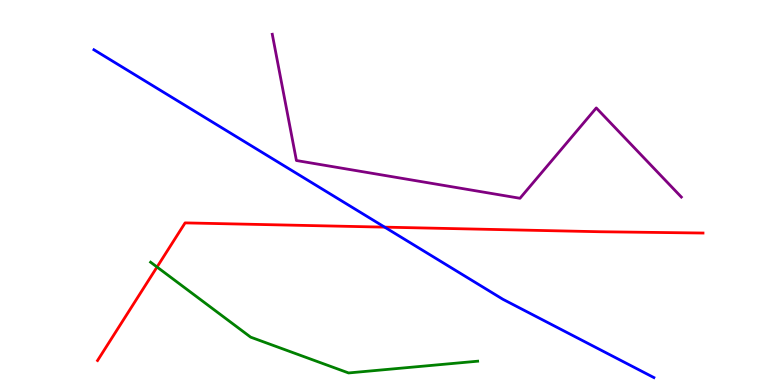[{'lines': ['blue', 'red'], 'intersections': [{'x': 4.96, 'y': 4.1}]}, {'lines': ['green', 'red'], 'intersections': [{'x': 2.03, 'y': 3.06}]}, {'lines': ['purple', 'red'], 'intersections': []}, {'lines': ['blue', 'green'], 'intersections': []}, {'lines': ['blue', 'purple'], 'intersections': []}, {'lines': ['green', 'purple'], 'intersections': []}]